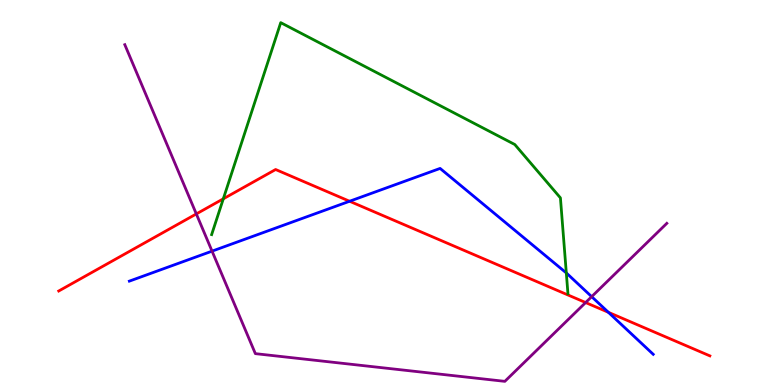[{'lines': ['blue', 'red'], 'intersections': [{'x': 4.51, 'y': 4.77}, {'x': 7.85, 'y': 1.89}]}, {'lines': ['green', 'red'], 'intersections': [{'x': 2.88, 'y': 4.84}]}, {'lines': ['purple', 'red'], 'intersections': [{'x': 2.53, 'y': 4.44}, {'x': 7.56, 'y': 2.14}]}, {'lines': ['blue', 'green'], 'intersections': [{'x': 7.31, 'y': 2.91}]}, {'lines': ['blue', 'purple'], 'intersections': [{'x': 2.74, 'y': 3.48}, {'x': 7.63, 'y': 2.29}]}, {'lines': ['green', 'purple'], 'intersections': []}]